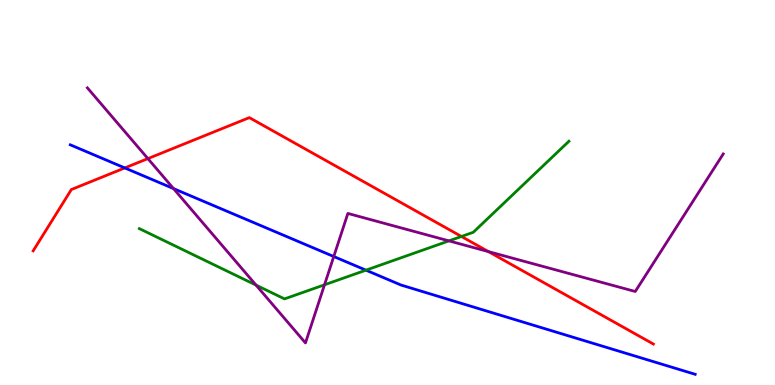[{'lines': ['blue', 'red'], 'intersections': [{'x': 1.61, 'y': 5.64}]}, {'lines': ['green', 'red'], 'intersections': [{'x': 5.95, 'y': 3.86}]}, {'lines': ['purple', 'red'], 'intersections': [{'x': 1.91, 'y': 5.88}, {'x': 6.3, 'y': 3.46}]}, {'lines': ['blue', 'green'], 'intersections': [{'x': 4.72, 'y': 2.98}]}, {'lines': ['blue', 'purple'], 'intersections': [{'x': 2.24, 'y': 5.1}, {'x': 4.31, 'y': 3.34}]}, {'lines': ['green', 'purple'], 'intersections': [{'x': 3.3, 'y': 2.59}, {'x': 4.19, 'y': 2.6}, {'x': 5.79, 'y': 3.74}]}]